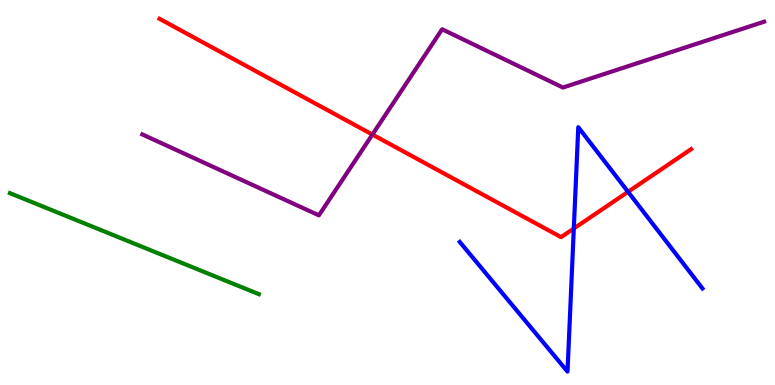[{'lines': ['blue', 'red'], 'intersections': [{'x': 7.4, 'y': 4.06}, {'x': 8.1, 'y': 5.02}]}, {'lines': ['green', 'red'], 'intersections': []}, {'lines': ['purple', 'red'], 'intersections': [{'x': 4.81, 'y': 6.51}]}, {'lines': ['blue', 'green'], 'intersections': []}, {'lines': ['blue', 'purple'], 'intersections': []}, {'lines': ['green', 'purple'], 'intersections': []}]